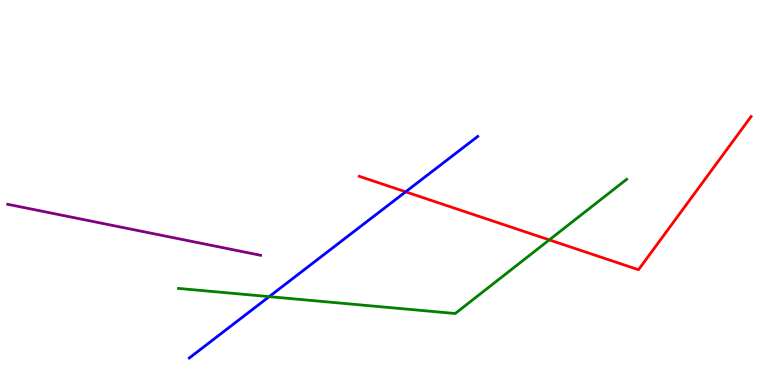[{'lines': ['blue', 'red'], 'intersections': [{'x': 5.23, 'y': 5.02}]}, {'lines': ['green', 'red'], 'intersections': [{'x': 7.09, 'y': 3.77}]}, {'lines': ['purple', 'red'], 'intersections': []}, {'lines': ['blue', 'green'], 'intersections': [{'x': 3.47, 'y': 2.29}]}, {'lines': ['blue', 'purple'], 'intersections': []}, {'lines': ['green', 'purple'], 'intersections': []}]